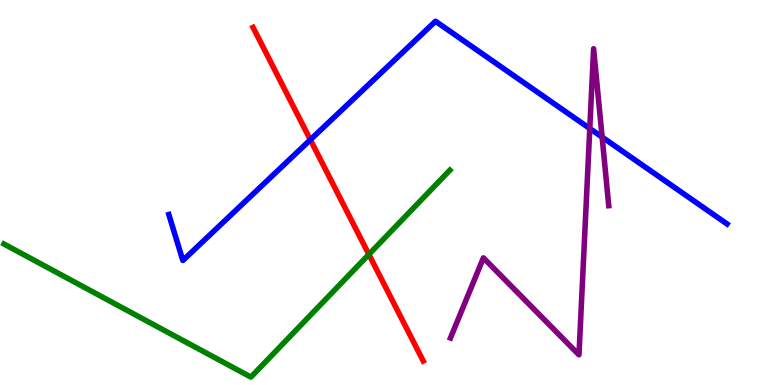[{'lines': ['blue', 'red'], 'intersections': [{'x': 4.0, 'y': 6.37}]}, {'lines': ['green', 'red'], 'intersections': [{'x': 4.76, 'y': 3.39}]}, {'lines': ['purple', 'red'], 'intersections': []}, {'lines': ['blue', 'green'], 'intersections': []}, {'lines': ['blue', 'purple'], 'intersections': [{'x': 7.61, 'y': 6.66}, {'x': 7.77, 'y': 6.44}]}, {'lines': ['green', 'purple'], 'intersections': []}]